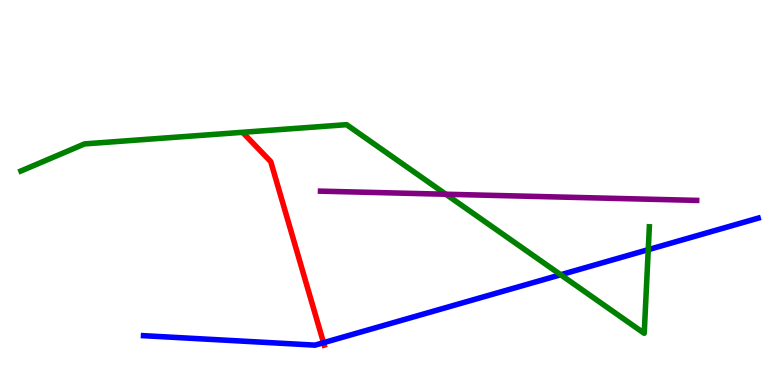[{'lines': ['blue', 'red'], 'intersections': [{'x': 4.17, 'y': 1.1}]}, {'lines': ['green', 'red'], 'intersections': []}, {'lines': ['purple', 'red'], 'intersections': []}, {'lines': ['blue', 'green'], 'intersections': [{'x': 7.23, 'y': 2.86}, {'x': 8.36, 'y': 3.52}]}, {'lines': ['blue', 'purple'], 'intersections': []}, {'lines': ['green', 'purple'], 'intersections': [{'x': 5.75, 'y': 4.95}]}]